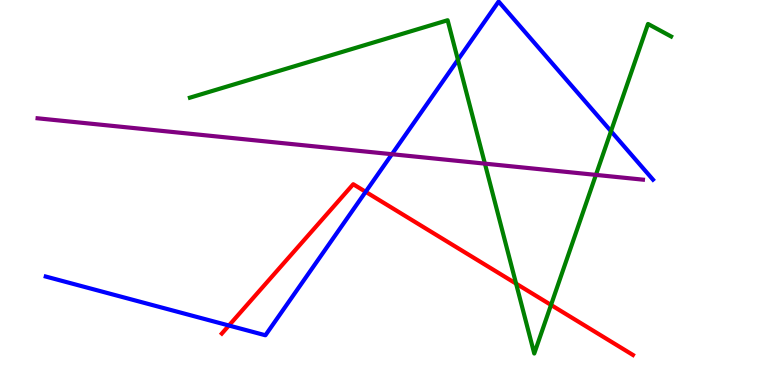[{'lines': ['blue', 'red'], 'intersections': [{'x': 2.95, 'y': 1.55}, {'x': 4.72, 'y': 5.02}]}, {'lines': ['green', 'red'], 'intersections': [{'x': 6.66, 'y': 2.63}, {'x': 7.11, 'y': 2.08}]}, {'lines': ['purple', 'red'], 'intersections': []}, {'lines': ['blue', 'green'], 'intersections': [{'x': 5.91, 'y': 8.45}, {'x': 7.88, 'y': 6.59}]}, {'lines': ['blue', 'purple'], 'intersections': [{'x': 5.06, 'y': 5.99}]}, {'lines': ['green', 'purple'], 'intersections': [{'x': 6.26, 'y': 5.75}, {'x': 7.69, 'y': 5.46}]}]